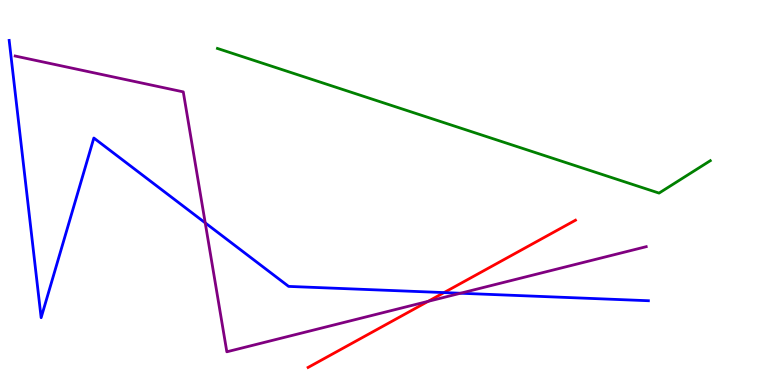[{'lines': ['blue', 'red'], 'intersections': [{'x': 5.73, 'y': 2.4}]}, {'lines': ['green', 'red'], 'intersections': []}, {'lines': ['purple', 'red'], 'intersections': [{'x': 5.52, 'y': 2.17}]}, {'lines': ['blue', 'green'], 'intersections': []}, {'lines': ['blue', 'purple'], 'intersections': [{'x': 2.65, 'y': 4.21}, {'x': 5.94, 'y': 2.38}]}, {'lines': ['green', 'purple'], 'intersections': []}]